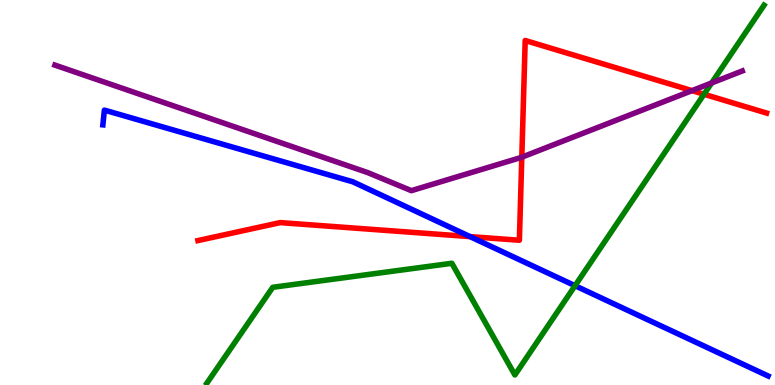[{'lines': ['blue', 'red'], 'intersections': [{'x': 6.07, 'y': 3.85}]}, {'lines': ['green', 'red'], 'intersections': [{'x': 9.08, 'y': 7.55}]}, {'lines': ['purple', 'red'], 'intersections': [{'x': 6.73, 'y': 5.92}, {'x': 8.93, 'y': 7.65}]}, {'lines': ['blue', 'green'], 'intersections': [{'x': 7.42, 'y': 2.58}]}, {'lines': ['blue', 'purple'], 'intersections': []}, {'lines': ['green', 'purple'], 'intersections': [{'x': 9.18, 'y': 7.85}]}]